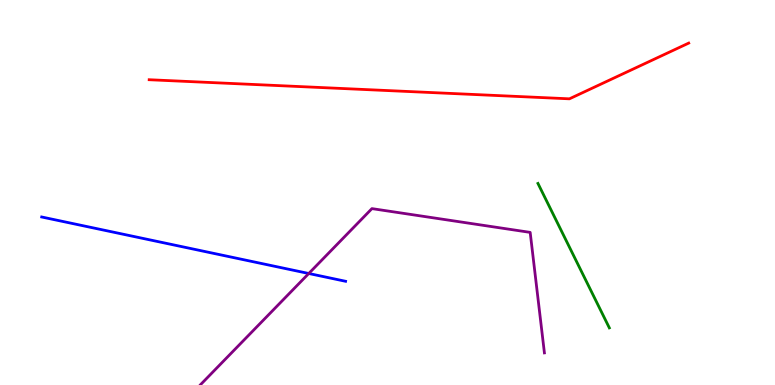[{'lines': ['blue', 'red'], 'intersections': []}, {'lines': ['green', 'red'], 'intersections': []}, {'lines': ['purple', 'red'], 'intersections': []}, {'lines': ['blue', 'green'], 'intersections': []}, {'lines': ['blue', 'purple'], 'intersections': [{'x': 3.98, 'y': 2.9}]}, {'lines': ['green', 'purple'], 'intersections': []}]